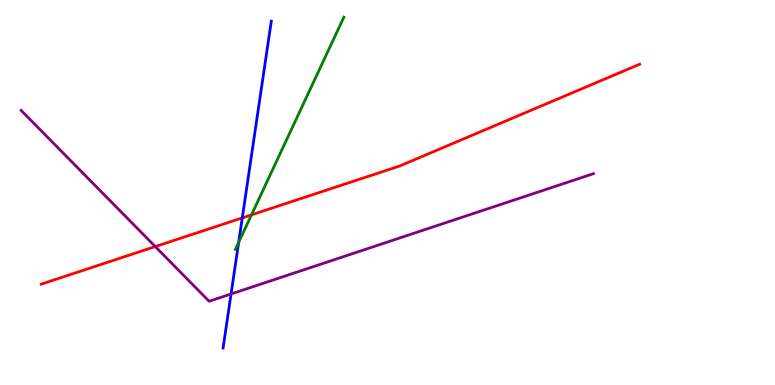[{'lines': ['blue', 'red'], 'intersections': [{'x': 3.13, 'y': 4.34}]}, {'lines': ['green', 'red'], 'intersections': [{'x': 3.25, 'y': 4.42}]}, {'lines': ['purple', 'red'], 'intersections': [{'x': 2.0, 'y': 3.6}]}, {'lines': ['blue', 'green'], 'intersections': [{'x': 3.08, 'y': 3.71}]}, {'lines': ['blue', 'purple'], 'intersections': [{'x': 2.98, 'y': 2.36}]}, {'lines': ['green', 'purple'], 'intersections': []}]